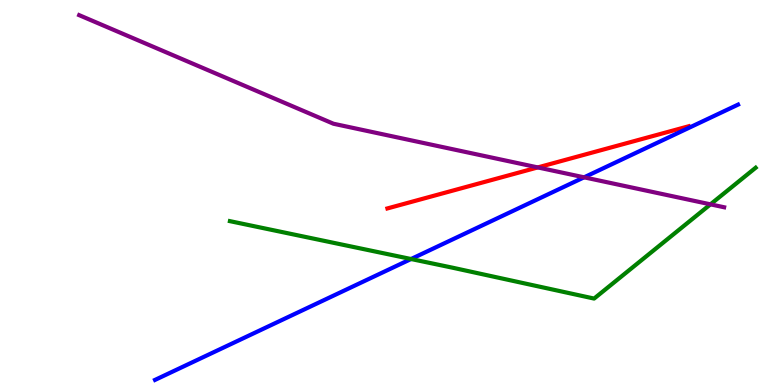[{'lines': ['blue', 'red'], 'intersections': []}, {'lines': ['green', 'red'], 'intersections': []}, {'lines': ['purple', 'red'], 'intersections': [{'x': 6.94, 'y': 5.65}]}, {'lines': ['blue', 'green'], 'intersections': [{'x': 5.3, 'y': 3.27}]}, {'lines': ['blue', 'purple'], 'intersections': [{'x': 7.54, 'y': 5.39}]}, {'lines': ['green', 'purple'], 'intersections': [{'x': 9.17, 'y': 4.69}]}]